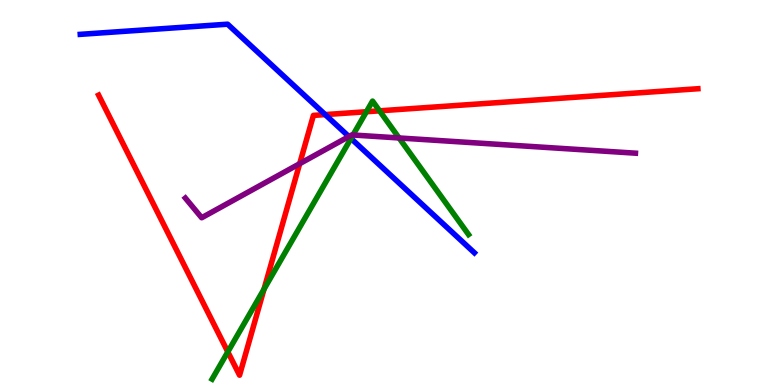[{'lines': ['blue', 'red'], 'intersections': [{'x': 4.2, 'y': 7.02}]}, {'lines': ['green', 'red'], 'intersections': [{'x': 2.94, 'y': 0.86}, {'x': 3.41, 'y': 2.49}, {'x': 4.73, 'y': 7.1}, {'x': 4.9, 'y': 7.12}]}, {'lines': ['purple', 'red'], 'intersections': [{'x': 3.87, 'y': 5.75}]}, {'lines': ['blue', 'green'], 'intersections': [{'x': 4.53, 'y': 6.4}]}, {'lines': ['blue', 'purple'], 'intersections': [{'x': 4.5, 'y': 6.45}]}, {'lines': ['green', 'purple'], 'intersections': [{'x': 4.55, 'y': 6.49}, {'x': 5.15, 'y': 6.42}]}]